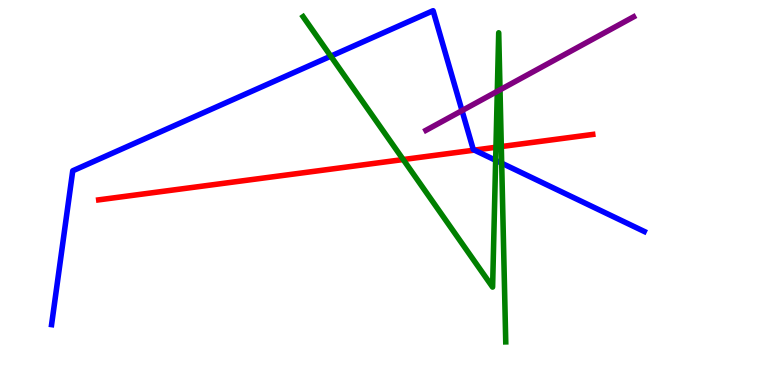[{'lines': ['blue', 'red'], 'intersections': [{'x': 6.12, 'y': 6.1}]}, {'lines': ['green', 'red'], 'intersections': [{'x': 5.2, 'y': 5.86}, {'x': 6.4, 'y': 6.18}, {'x': 6.47, 'y': 6.19}]}, {'lines': ['purple', 'red'], 'intersections': []}, {'lines': ['blue', 'green'], 'intersections': [{'x': 4.27, 'y': 8.54}, {'x': 6.4, 'y': 5.84}, {'x': 6.47, 'y': 5.76}]}, {'lines': ['blue', 'purple'], 'intersections': [{'x': 5.96, 'y': 7.13}]}, {'lines': ['green', 'purple'], 'intersections': [{'x': 6.42, 'y': 7.63}, {'x': 6.45, 'y': 7.67}]}]